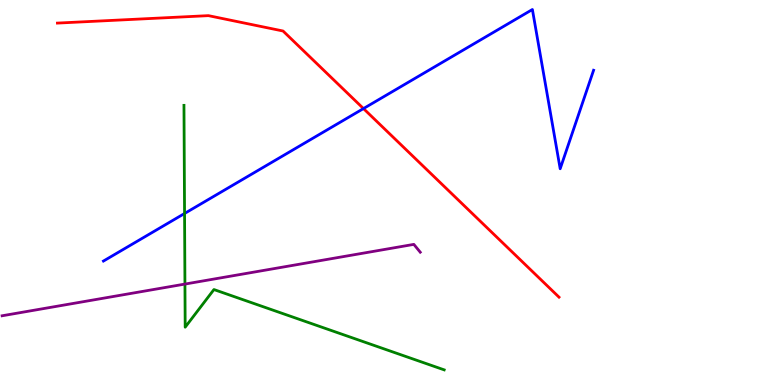[{'lines': ['blue', 'red'], 'intersections': [{'x': 4.69, 'y': 7.18}]}, {'lines': ['green', 'red'], 'intersections': []}, {'lines': ['purple', 'red'], 'intersections': []}, {'lines': ['blue', 'green'], 'intersections': [{'x': 2.38, 'y': 4.45}]}, {'lines': ['blue', 'purple'], 'intersections': []}, {'lines': ['green', 'purple'], 'intersections': [{'x': 2.39, 'y': 2.62}]}]